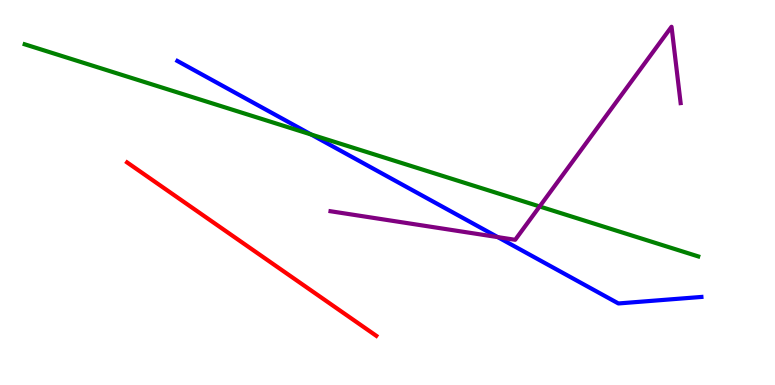[{'lines': ['blue', 'red'], 'intersections': []}, {'lines': ['green', 'red'], 'intersections': []}, {'lines': ['purple', 'red'], 'intersections': []}, {'lines': ['blue', 'green'], 'intersections': [{'x': 4.01, 'y': 6.51}]}, {'lines': ['blue', 'purple'], 'intersections': [{'x': 6.42, 'y': 3.84}]}, {'lines': ['green', 'purple'], 'intersections': [{'x': 6.96, 'y': 4.64}]}]